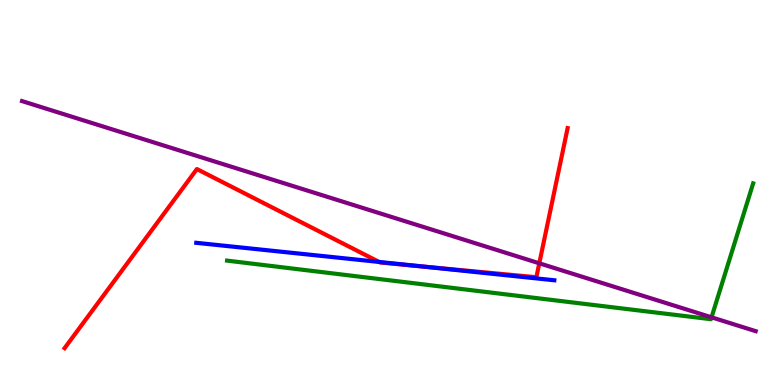[{'lines': ['blue', 'red'], 'intersections': [{'x': 4.89, 'y': 3.2}, {'x': 5.45, 'y': 3.08}]}, {'lines': ['green', 'red'], 'intersections': []}, {'lines': ['purple', 'red'], 'intersections': [{'x': 6.96, 'y': 3.16}]}, {'lines': ['blue', 'green'], 'intersections': []}, {'lines': ['blue', 'purple'], 'intersections': []}, {'lines': ['green', 'purple'], 'intersections': [{'x': 9.18, 'y': 1.76}]}]